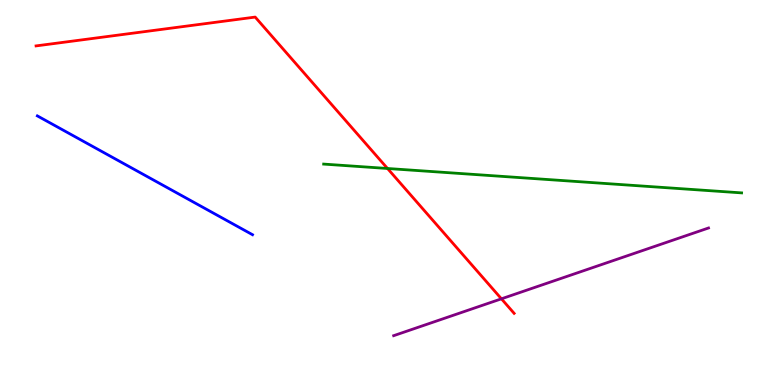[{'lines': ['blue', 'red'], 'intersections': []}, {'lines': ['green', 'red'], 'intersections': [{'x': 5.0, 'y': 5.62}]}, {'lines': ['purple', 'red'], 'intersections': [{'x': 6.47, 'y': 2.24}]}, {'lines': ['blue', 'green'], 'intersections': []}, {'lines': ['blue', 'purple'], 'intersections': []}, {'lines': ['green', 'purple'], 'intersections': []}]